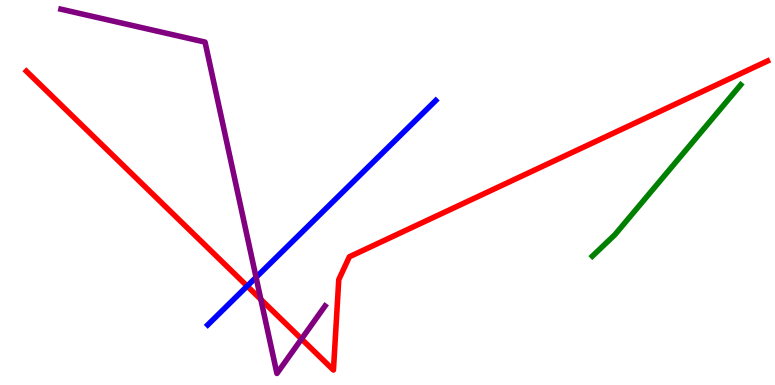[{'lines': ['blue', 'red'], 'intersections': [{'x': 3.19, 'y': 2.57}]}, {'lines': ['green', 'red'], 'intersections': []}, {'lines': ['purple', 'red'], 'intersections': [{'x': 3.37, 'y': 2.22}, {'x': 3.89, 'y': 1.2}]}, {'lines': ['blue', 'green'], 'intersections': []}, {'lines': ['blue', 'purple'], 'intersections': [{'x': 3.3, 'y': 2.8}]}, {'lines': ['green', 'purple'], 'intersections': []}]